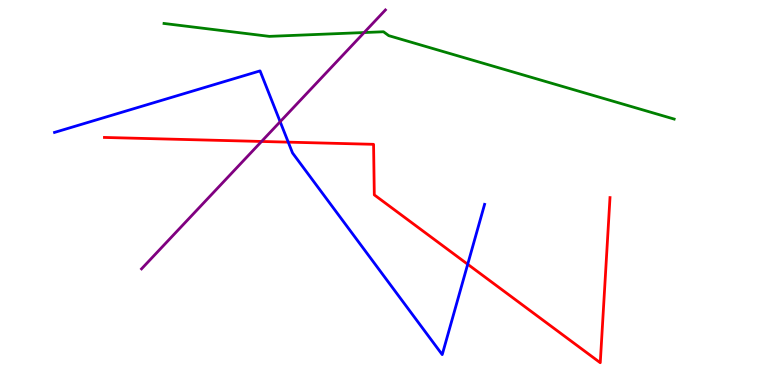[{'lines': ['blue', 'red'], 'intersections': [{'x': 3.72, 'y': 6.31}, {'x': 6.03, 'y': 3.14}]}, {'lines': ['green', 'red'], 'intersections': []}, {'lines': ['purple', 'red'], 'intersections': [{'x': 3.37, 'y': 6.33}]}, {'lines': ['blue', 'green'], 'intersections': []}, {'lines': ['blue', 'purple'], 'intersections': [{'x': 3.61, 'y': 6.84}]}, {'lines': ['green', 'purple'], 'intersections': [{'x': 4.7, 'y': 9.15}]}]